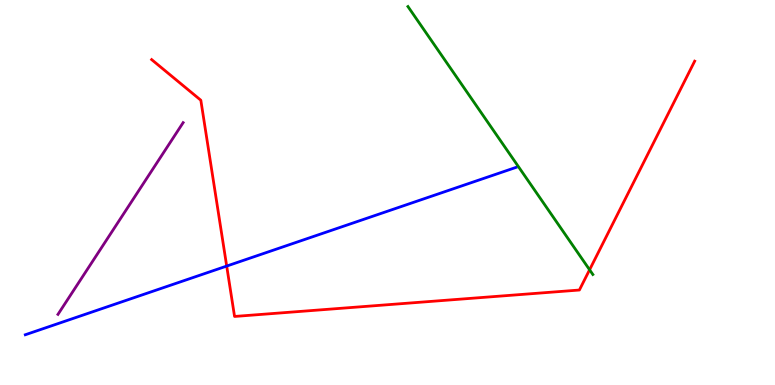[{'lines': ['blue', 'red'], 'intersections': [{'x': 2.93, 'y': 3.09}]}, {'lines': ['green', 'red'], 'intersections': [{'x': 7.61, 'y': 2.99}]}, {'lines': ['purple', 'red'], 'intersections': []}, {'lines': ['blue', 'green'], 'intersections': []}, {'lines': ['blue', 'purple'], 'intersections': []}, {'lines': ['green', 'purple'], 'intersections': []}]